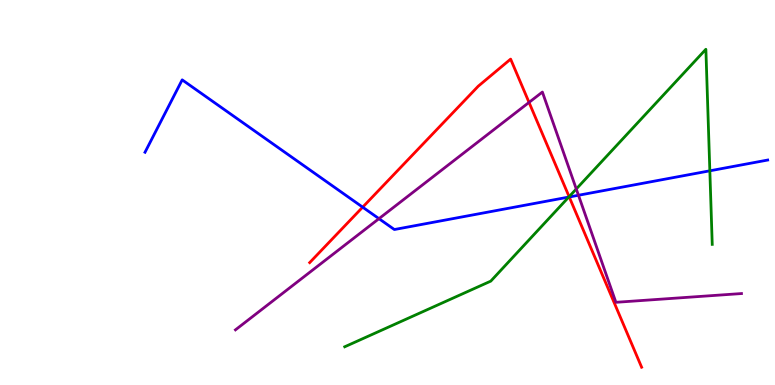[{'lines': ['blue', 'red'], 'intersections': [{'x': 4.68, 'y': 4.62}, {'x': 7.35, 'y': 4.88}]}, {'lines': ['green', 'red'], 'intersections': [{'x': 7.34, 'y': 4.89}]}, {'lines': ['purple', 'red'], 'intersections': [{'x': 6.83, 'y': 7.34}]}, {'lines': ['blue', 'green'], 'intersections': [{'x': 7.34, 'y': 4.88}, {'x': 9.16, 'y': 5.56}]}, {'lines': ['blue', 'purple'], 'intersections': [{'x': 4.89, 'y': 4.32}, {'x': 7.46, 'y': 4.93}]}, {'lines': ['green', 'purple'], 'intersections': [{'x': 7.44, 'y': 5.09}]}]